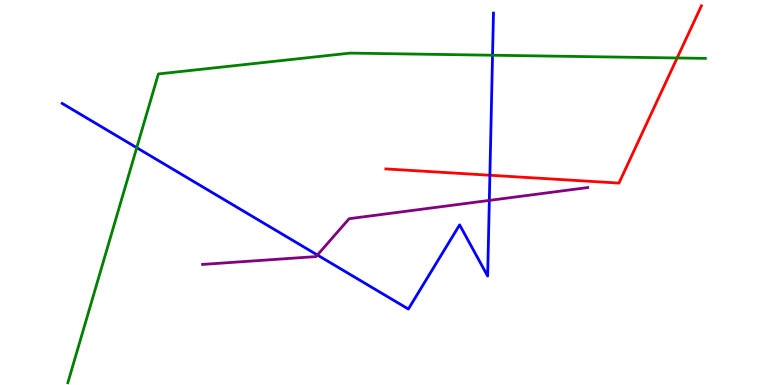[{'lines': ['blue', 'red'], 'intersections': [{'x': 6.32, 'y': 5.45}]}, {'lines': ['green', 'red'], 'intersections': [{'x': 8.74, 'y': 8.49}]}, {'lines': ['purple', 'red'], 'intersections': []}, {'lines': ['blue', 'green'], 'intersections': [{'x': 1.76, 'y': 6.16}, {'x': 6.36, 'y': 8.57}]}, {'lines': ['blue', 'purple'], 'intersections': [{'x': 4.1, 'y': 3.38}, {'x': 6.31, 'y': 4.79}]}, {'lines': ['green', 'purple'], 'intersections': []}]